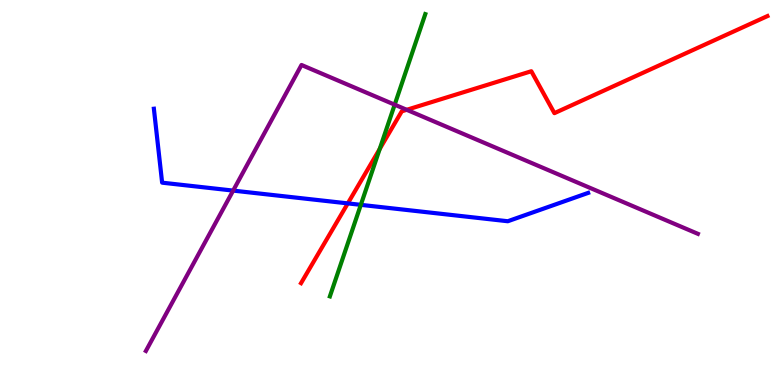[{'lines': ['blue', 'red'], 'intersections': [{'x': 4.49, 'y': 4.72}]}, {'lines': ['green', 'red'], 'intersections': [{'x': 4.9, 'y': 6.13}]}, {'lines': ['purple', 'red'], 'intersections': [{'x': 5.25, 'y': 7.15}]}, {'lines': ['blue', 'green'], 'intersections': [{'x': 4.66, 'y': 4.68}]}, {'lines': ['blue', 'purple'], 'intersections': [{'x': 3.01, 'y': 5.05}]}, {'lines': ['green', 'purple'], 'intersections': [{'x': 5.09, 'y': 7.28}]}]